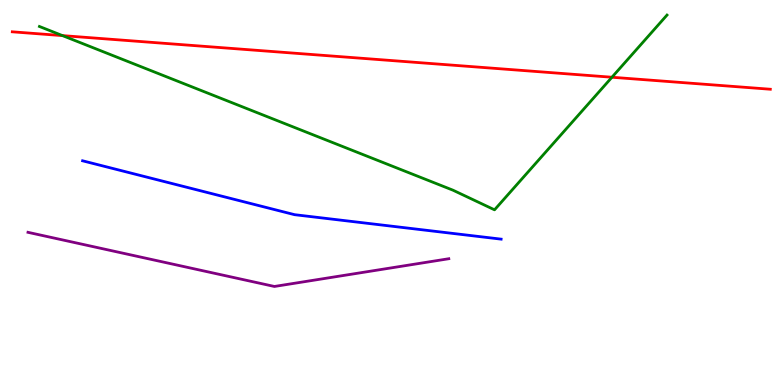[{'lines': ['blue', 'red'], 'intersections': []}, {'lines': ['green', 'red'], 'intersections': [{'x': 0.807, 'y': 9.07}, {'x': 7.9, 'y': 7.99}]}, {'lines': ['purple', 'red'], 'intersections': []}, {'lines': ['blue', 'green'], 'intersections': []}, {'lines': ['blue', 'purple'], 'intersections': []}, {'lines': ['green', 'purple'], 'intersections': []}]